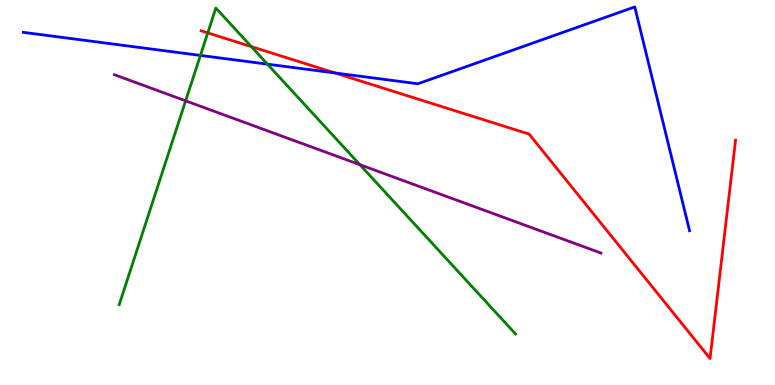[{'lines': ['blue', 'red'], 'intersections': [{'x': 4.32, 'y': 8.1}]}, {'lines': ['green', 'red'], 'intersections': [{'x': 2.68, 'y': 9.15}, {'x': 3.24, 'y': 8.79}]}, {'lines': ['purple', 'red'], 'intersections': []}, {'lines': ['blue', 'green'], 'intersections': [{'x': 2.59, 'y': 8.56}, {'x': 3.45, 'y': 8.33}]}, {'lines': ['blue', 'purple'], 'intersections': []}, {'lines': ['green', 'purple'], 'intersections': [{'x': 2.4, 'y': 7.38}, {'x': 4.64, 'y': 5.72}]}]